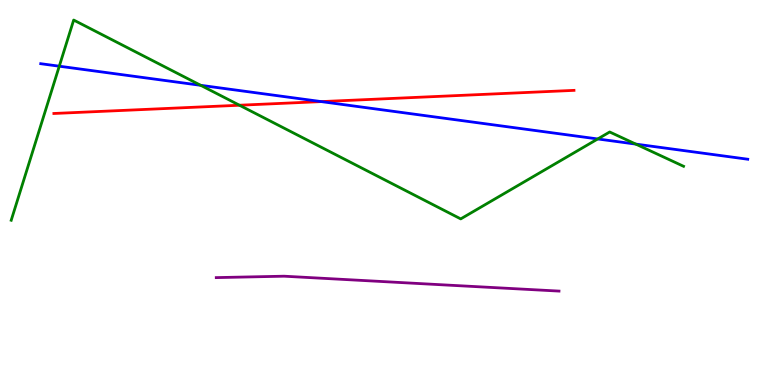[{'lines': ['blue', 'red'], 'intersections': [{'x': 4.15, 'y': 7.36}]}, {'lines': ['green', 'red'], 'intersections': [{'x': 3.09, 'y': 7.27}]}, {'lines': ['purple', 'red'], 'intersections': []}, {'lines': ['blue', 'green'], 'intersections': [{'x': 0.765, 'y': 8.28}, {'x': 2.59, 'y': 7.78}, {'x': 7.71, 'y': 6.39}, {'x': 8.2, 'y': 6.26}]}, {'lines': ['blue', 'purple'], 'intersections': []}, {'lines': ['green', 'purple'], 'intersections': []}]